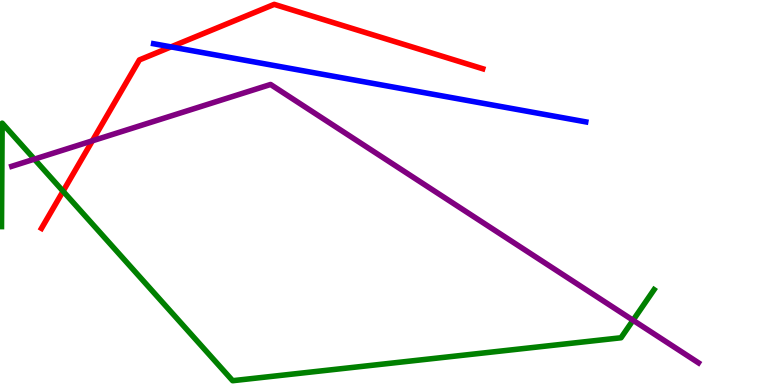[{'lines': ['blue', 'red'], 'intersections': [{'x': 2.21, 'y': 8.78}]}, {'lines': ['green', 'red'], 'intersections': [{'x': 0.814, 'y': 5.03}]}, {'lines': ['purple', 'red'], 'intersections': [{'x': 1.19, 'y': 6.34}]}, {'lines': ['blue', 'green'], 'intersections': []}, {'lines': ['blue', 'purple'], 'intersections': []}, {'lines': ['green', 'purple'], 'intersections': [{'x': 0.443, 'y': 5.87}, {'x': 8.17, 'y': 1.68}]}]